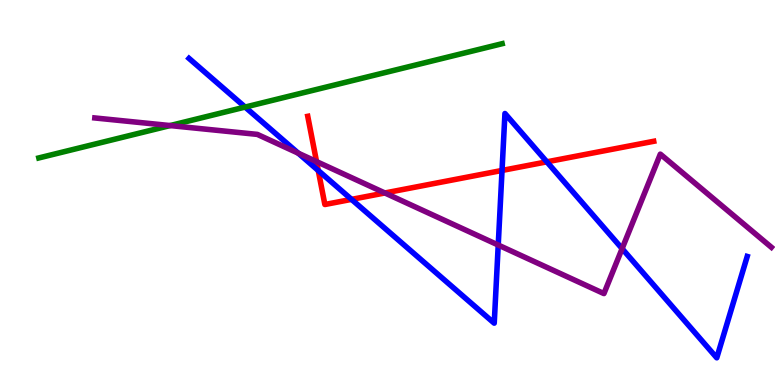[{'lines': ['blue', 'red'], 'intersections': [{'x': 4.11, 'y': 5.57}, {'x': 4.54, 'y': 4.82}, {'x': 6.48, 'y': 5.57}, {'x': 7.06, 'y': 5.8}]}, {'lines': ['green', 'red'], 'intersections': []}, {'lines': ['purple', 'red'], 'intersections': [{'x': 4.08, 'y': 5.8}, {'x': 4.97, 'y': 4.99}]}, {'lines': ['blue', 'green'], 'intersections': [{'x': 3.16, 'y': 7.22}]}, {'lines': ['blue', 'purple'], 'intersections': [{'x': 3.85, 'y': 6.02}, {'x': 6.43, 'y': 3.64}, {'x': 8.03, 'y': 3.54}]}, {'lines': ['green', 'purple'], 'intersections': [{'x': 2.19, 'y': 6.74}]}]